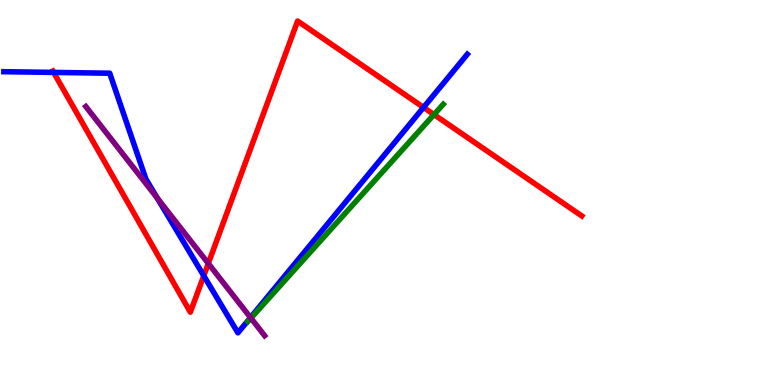[{'lines': ['blue', 'red'], 'intersections': [{'x': 0.692, 'y': 8.12}, {'x': 2.63, 'y': 2.84}, {'x': 5.47, 'y': 7.21}]}, {'lines': ['green', 'red'], 'intersections': [{'x': 5.6, 'y': 7.02}]}, {'lines': ['purple', 'red'], 'intersections': [{'x': 2.69, 'y': 3.16}]}, {'lines': ['blue', 'green'], 'intersections': []}, {'lines': ['blue', 'purple'], 'intersections': [{'x': 2.03, 'y': 4.85}, {'x': 3.23, 'y': 1.75}]}, {'lines': ['green', 'purple'], 'intersections': [{'x': 3.24, 'y': 1.74}]}]